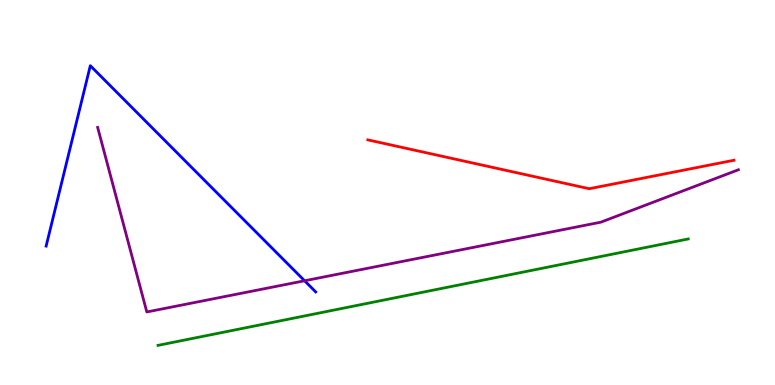[{'lines': ['blue', 'red'], 'intersections': []}, {'lines': ['green', 'red'], 'intersections': []}, {'lines': ['purple', 'red'], 'intersections': []}, {'lines': ['blue', 'green'], 'intersections': []}, {'lines': ['blue', 'purple'], 'intersections': [{'x': 3.93, 'y': 2.71}]}, {'lines': ['green', 'purple'], 'intersections': []}]